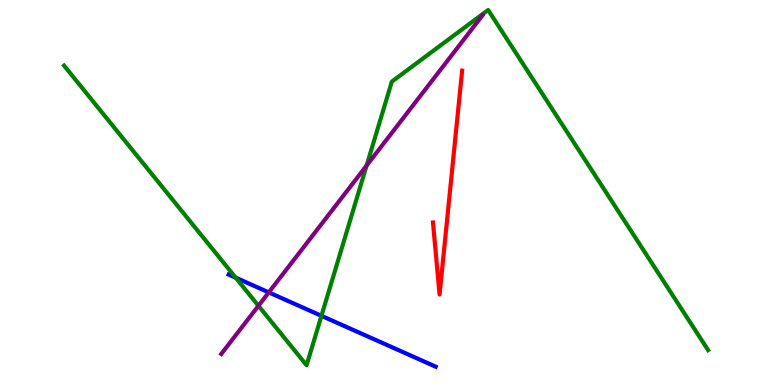[{'lines': ['blue', 'red'], 'intersections': []}, {'lines': ['green', 'red'], 'intersections': []}, {'lines': ['purple', 'red'], 'intersections': []}, {'lines': ['blue', 'green'], 'intersections': [{'x': 3.04, 'y': 2.79}, {'x': 4.15, 'y': 1.8}]}, {'lines': ['blue', 'purple'], 'intersections': [{'x': 3.47, 'y': 2.41}]}, {'lines': ['green', 'purple'], 'intersections': [{'x': 3.33, 'y': 2.06}, {'x': 4.73, 'y': 5.7}]}]